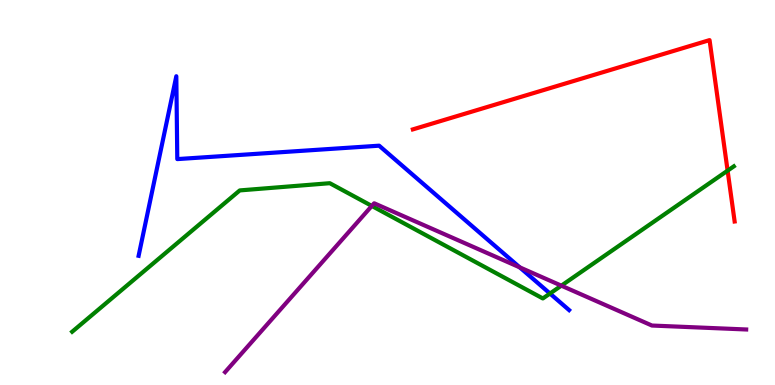[{'lines': ['blue', 'red'], 'intersections': []}, {'lines': ['green', 'red'], 'intersections': [{'x': 9.39, 'y': 5.57}]}, {'lines': ['purple', 'red'], 'intersections': []}, {'lines': ['blue', 'green'], 'intersections': [{'x': 7.1, 'y': 2.38}]}, {'lines': ['blue', 'purple'], 'intersections': [{'x': 6.71, 'y': 3.06}]}, {'lines': ['green', 'purple'], 'intersections': [{'x': 4.8, 'y': 4.65}, {'x': 7.24, 'y': 2.58}]}]